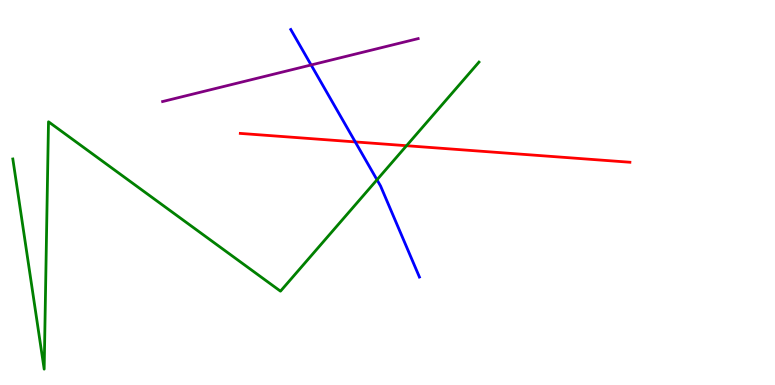[{'lines': ['blue', 'red'], 'intersections': [{'x': 4.58, 'y': 6.31}]}, {'lines': ['green', 'red'], 'intersections': [{'x': 5.25, 'y': 6.22}]}, {'lines': ['purple', 'red'], 'intersections': []}, {'lines': ['blue', 'green'], 'intersections': [{'x': 4.86, 'y': 5.33}]}, {'lines': ['blue', 'purple'], 'intersections': [{'x': 4.01, 'y': 8.31}]}, {'lines': ['green', 'purple'], 'intersections': []}]